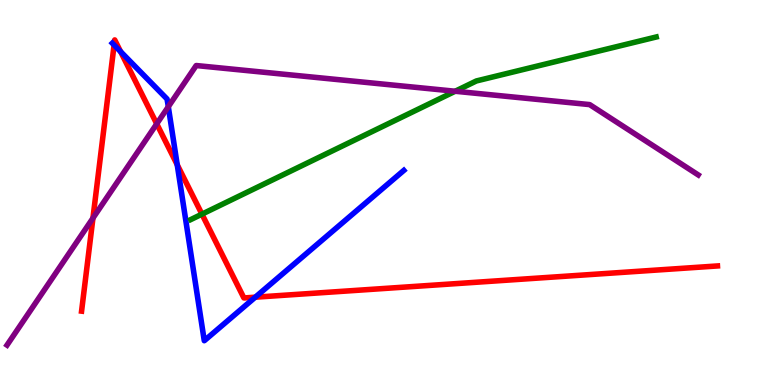[{'lines': ['blue', 'red'], 'intersections': [{'x': 1.47, 'y': 8.83}, {'x': 1.56, 'y': 8.66}, {'x': 2.29, 'y': 5.72}, {'x': 3.29, 'y': 2.28}]}, {'lines': ['green', 'red'], 'intersections': [{'x': 2.61, 'y': 4.44}]}, {'lines': ['purple', 'red'], 'intersections': [{'x': 1.2, 'y': 4.33}, {'x': 2.02, 'y': 6.78}]}, {'lines': ['blue', 'green'], 'intersections': []}, {'lines': ['blue', 'purple'], 'intersections': [{'x': 2.17, 'y': 7.23}]}, {'lines': ['green', 'purple'], 'intersections': [{'x': 5.87, 'y': 7.63}]}]